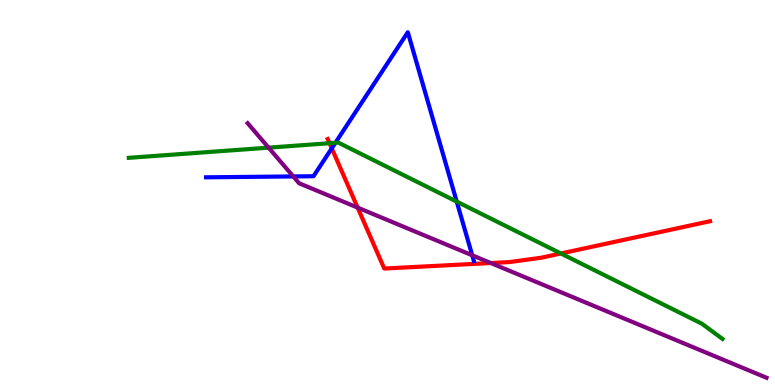[{'lines': ['blue', 'red'], 'intersections': [{'x': 4.28, 'y': 6.15}]}, {'lines': ['green', 'red'], 'intersections': [{'x': 4.25, 'y': 6.28}, {'x': 7.24, 'y': 3.42}]}, {'lines': ['purple', 'red'], 'intersections': [{'x': 4.61, 'y': 4.61}, {'x': 6.33, 'y': 3.17}]}, {'lines': ['blue', 'green'], 'intersections': [{'x': 4.33, 'y': 6.29}, {'x': 5.89, 'y': 4.76}]}, {'lines': ['blue', 'purple'], 'intersections': [{'x': 3.78, 'y': 5.42}, {'x': 6.09, 'y': 3.37}]}, {'lines': ['green', 'purple'], 'intersections': [{'x': 3.47, 'y': 6.16}]}]